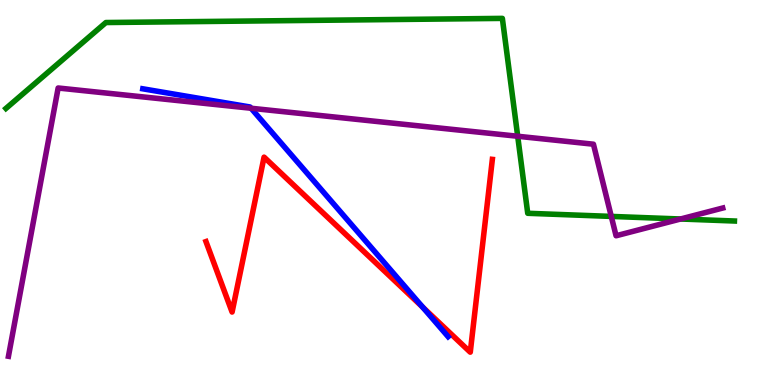[{'lines': ['blue', 'red'], 'intersections': [{'x': 5.45, 'y': 2.02}]}, {'lines': ['green', 'red'], 'intersections': []}, {'lines': ['purple', 'red'], 'intersections': []}, {'lines': ['blue', 'green'], 'intersections': []}, {'lines': ['blue', 'purple'], 'intersections': [{'x': 3.24, 'y': 7.19}]}, {'lines': ['green', 'purple'], 'intersections': [{'x': 6.68, 'y': 6.46}, {'x': 7.89, 'y': 4.38}, {'x': 8.78, 'y': 4.31}]}]